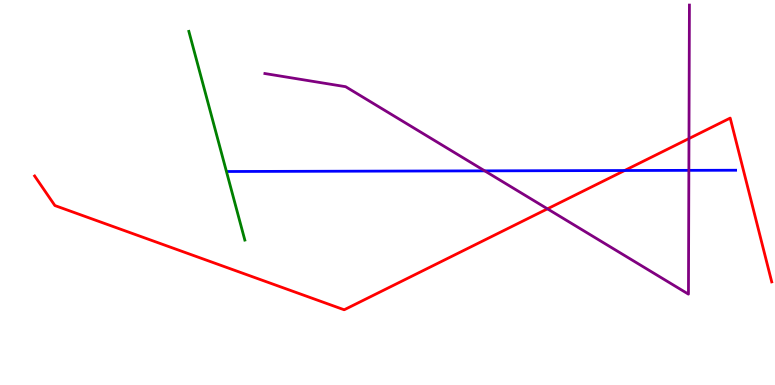[{'lines': ['blue', 'red'], 'intersections': [{'x': 8.06, 'y': 5.57}]}, {'lines': ['green', 'red'], 'intersections': []}, {'lines': ['purple', 'red'], 'intersections': [{'x': 7.06, 'y': 4.58}, {'x': 8.89, 'y': 6.4}]}, {'lines': ['blue', 'green'], 'intersections': []}, {'lines': ['blue', 'purple'], 'intersections': [{'x': 6.25, 'y': 5.56}, {'x': 8.89, 'y': 5.58}]}, {'lines': ['green', 'purple'], 'intersections': []}]